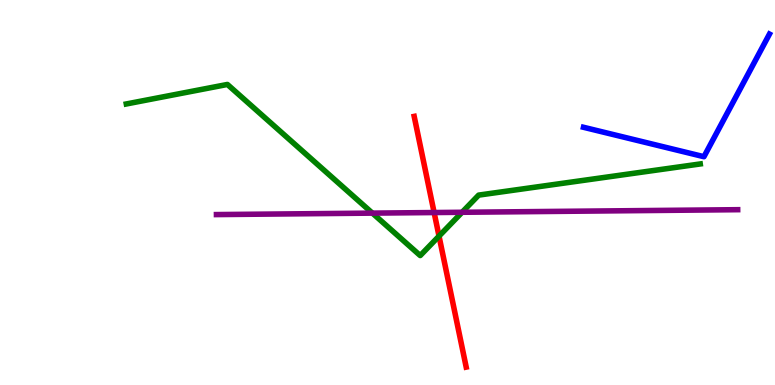[{'lines': ['blue', 'red'], 'intersections': []}, {'lines': ['green', 'red'], 'intersections': [{'x': 5.66, 'y': 3.87}]}, {'lines': ['purple', 'red'], 'intersections': [{'x': 5.6, 'y': 4.48}]}, {'lines': ['blue', 'green'], 'intersections': []}, {'lines': ['blue', 'purple'], 'intersections': []}, {'lines': ['green', 'purple'], 'intersections': [{'x': 4.81, 'y': 4.46}, {'x': 5.96, 'y': 4.49}]}]